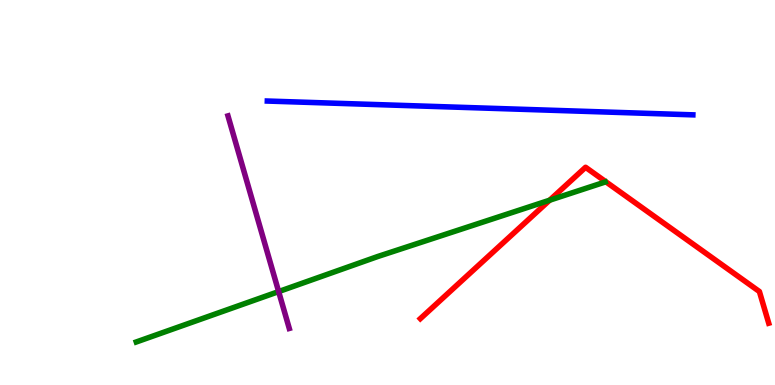[{'lines': ['blue', 'red'], 'intersections': []}, {'lines': ['green', 'red'], 'intersections': [{'x': 7.09, 'y': 4.8}]}, {'lines': ['purple', 'red'], 'intersections': []}, {'lines': ['blue', 'green'], 'intersections': []}, {'lines': ['blue', 'purple'], 'intersections': []}, {'lines': ['green', 'purple'], 'intersections': [{'x': 3.6, 'y': 2.43}]}]